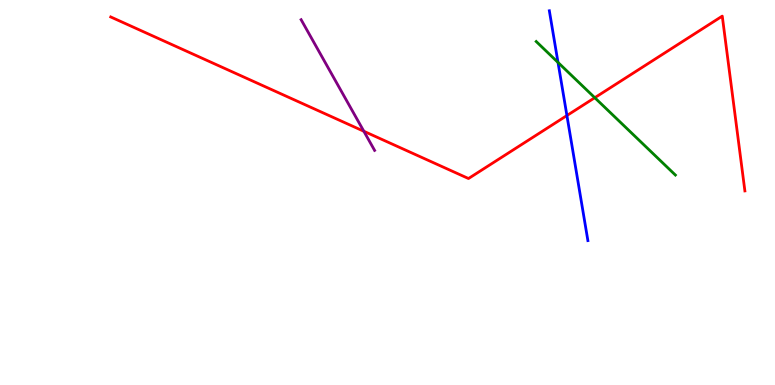[{'lines': ['blue', 'red'], 'intersections': [{'x': 7.31, 'y': 7.0}]}, {'lines': ['green', 'red'], 'intersections': [{'x': 7.67, 'y': 7.46}]}, {'lines': ['purple', 'red'], 'intersections': [{'x': 4.69, 'y': 6.59}]}, {'lines': ['blue', 'green'], 'intersections': [{'x': 7.2, 'y': 8.38}]}, {'lines': ['blue', 'purple'], 'intersections': []}, {'lines': ['green', 'purple'], 'intersections': []}]